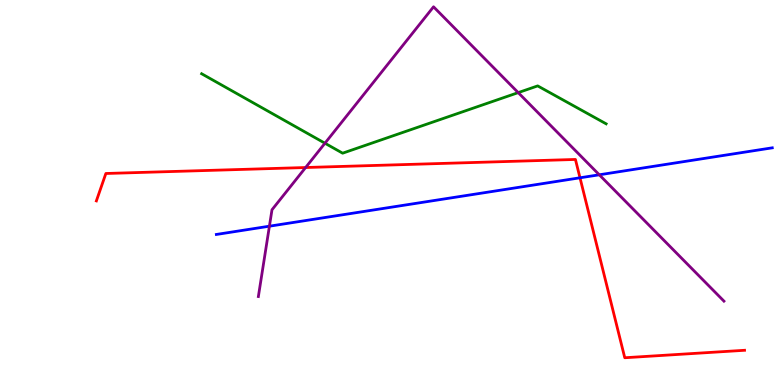[{'lines': ['blue', 'red'], 'intersections': [{'x': 7.48, 'y': 5.38}]}, {'lines': ['green', 'red'], 'intersections': []}, {'lines': ['purple', 'red'], 'intersections': [{'x': 3.94, 'y': 5.65}]}, {'lines': ['blue', 'green'], 'intersections': []}, {'lines': ['blue', 'purple'], 'intersections': [{'x': 3.48, 'y': 4.12}, {'x': 7.73, 'y': 5.46}]}, {'lines': ['green', 'purple'], 'intersections': [{'x': 4.19, 'y': 6.28}, {'x': 6.69, 'y': 7.59}]}]